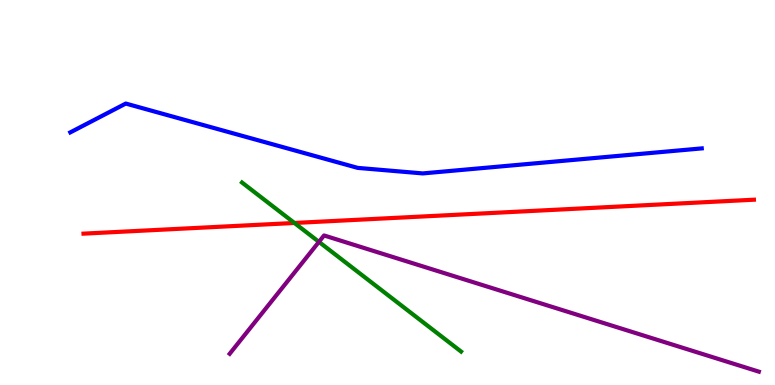[{'lines': ['blue', 'red'], 'intersections': []}, {'lines': ['green', 'red'], 'intersections': [{'x': 3.8, 'y': 4.21}]}, {'lines': ['purple', 'red'], 'intersections': []}, {'lines': ['blue', 'green'], 'intersections': []}, {'lines': ['blue', 'purple'], 'intersections': []}, {'lines': ['green', 'purple'], 'intersections': [{'x': 4.12, 'y': 3.72}]}]